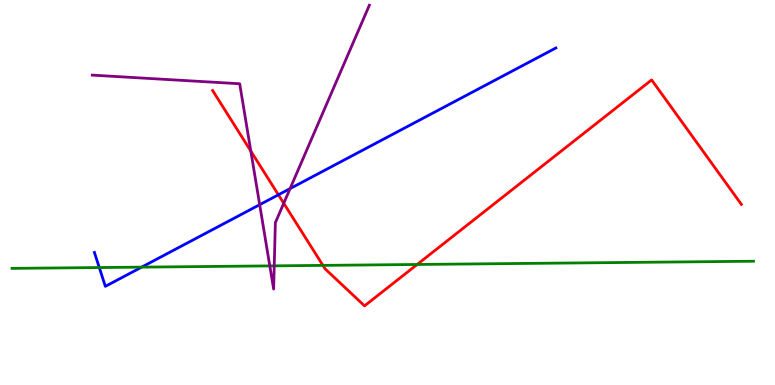[{'lines': ['blue', 'red'], 'intersections': [{'x': 3.59, 'y': 4.94}]}, {'lines': ['green', 'red'], 'intersections': [{'x': 4.17, 'y': 3.11}, {'x': 5.38, 'y': 3.13}]}, {'lines': ['purple', 'red'], 'intersections': [{'x': 3.24, 'y': 6.08}, {'x': 3.66, 'y': 4.72}]}, {'lines': ['blue', 'green'], 'intersections': [{'x': 1.28, 'y': 3.05}, {'x': 1.83, 'y': 3.06}]}, {'lines': ['blue', 'purple'], 'intersections': [{'x': 3.35, 'y': 4.68}, {'x': 3.74, 'y': 5.1}]}, {'lines': ['green', 'purple'], 'intersections': [{'x': 3.48, 'y': 3.09}, {'x': 3.54, 'y': 3.09}]}]